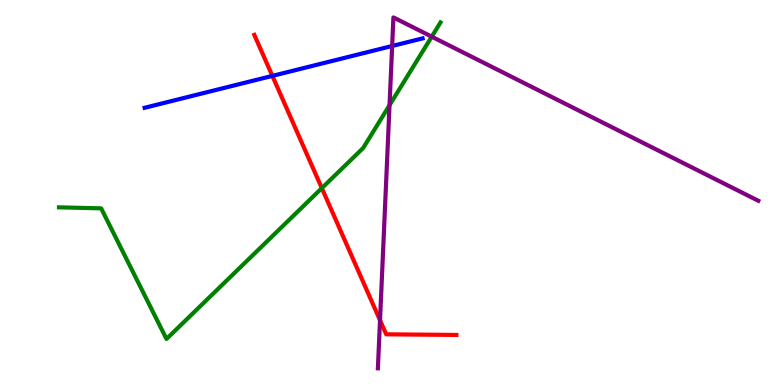[{'lines': ['blue', 'red'], 'intersections': [{'x': 3.51, 'y': 8.03}]}, {'lines': ['green', 'red'], 'intersections': [{'x': 4.15, 'y': 5.11}]}, {'lines': ['purple', 'red'], 'intersections': [{'x': 4.9, 'y': 1.68}]}, {'lines': ['blue', 'green'], 'intersections': []}, {'lines': ['blue', 'purple'], 'intersections': [{'x': 5.06, 'y': 8.81}]}, {'lines': ['green', 'purple'], 'intersections': [{'x': 5.03, 'y': 7.27}, {'x': 5.57, 'y': 9.05}]}]